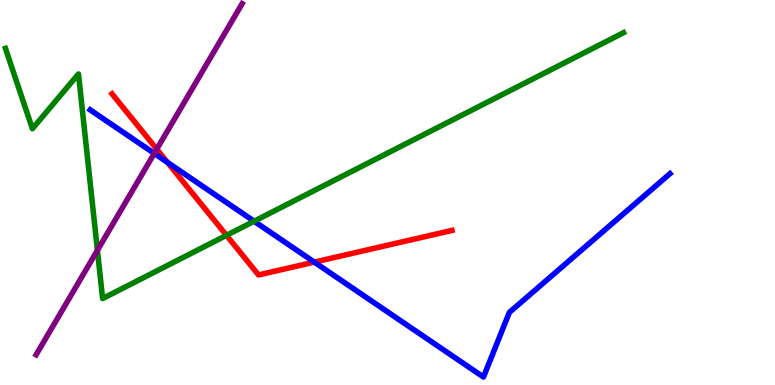[{'lines': ['blue', 'red'], 'intersections': [{'x': 2.16, 'y': 5.78}, {'x': 4.06, 'y': 3.19}]}, {'lines': ['green', 'red'], 'intersections': [{'x': 2.92, 'y': 3.89}]}, {'lines': ['purple', 'red'], 'intersections': [{'x': 2.02, 'y': 6.13}]}, {'lines': ['blue', 'green'], 'intersections': [{'x': 3.28, 'y': 4.25}]}, {'lines': ['blue', 'purple'], 'intersections': [{'x': 1.99, 'y': 6.02}]}, {'lines': ['green', 'purple'], 'intersections': [{'x': 1.26, 'y': 3.5}]}]